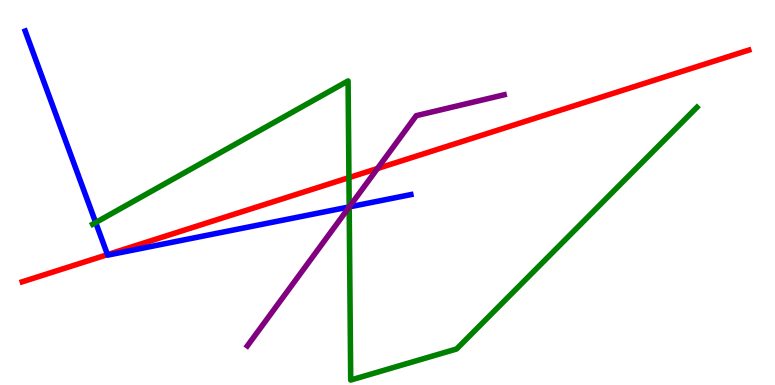[{'lines': ['blue', 'red'], 'intersections': [{'x': 1.39, 'y': 3.39}]}, {'lines': ['green', 'red'], 'intersections': [{'x': 4.5, 'y': 5.39}]}, {'lines': ['purple', 'red'], 'intersections': [{'x': 4.87, 'y': 5.62}]}, {'lines': ['blue', 'green'], 'intersections': [{'x': 1.23, 'y': 4.22}, {'x': 4.51, 'y': 4.63}]}, {'lines': ['blue', 'purple'], 'intersections': [{'x': 4.51, 'y': 4.63}]}, {'lines': ['green', 'purple'], 'intersections': [{'x': 4.51, 'y': 4.62}]}]